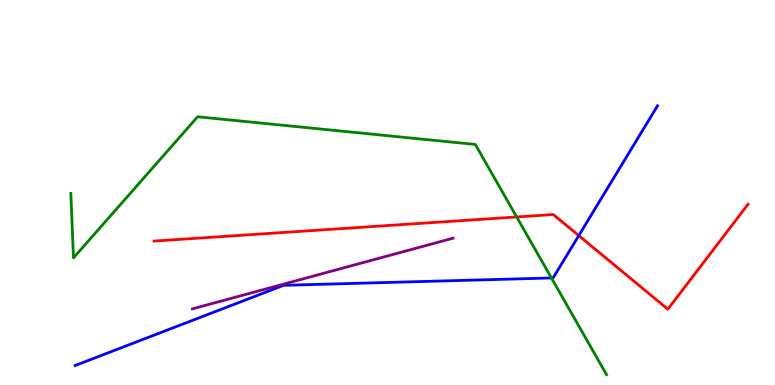[{'lines': ['blue', 'red'], 'intersections': [{'x': 7.47, 'y': 3.88}]}, {'lines': ['green', 'red'], 'intersections': [{'x': 6.67, 'y': 4.36}]}, {'lines': ['purple', 'red'], 'intersections': []}, {'lines': ['blue', 'green'], 'intersections': [{'x': 7.12, 'y': 2.78}]}, {'lines': ['blue', 'purple'], 'intersections': []}, {'lines': ['green', 'purple'], 'intersections': []}]